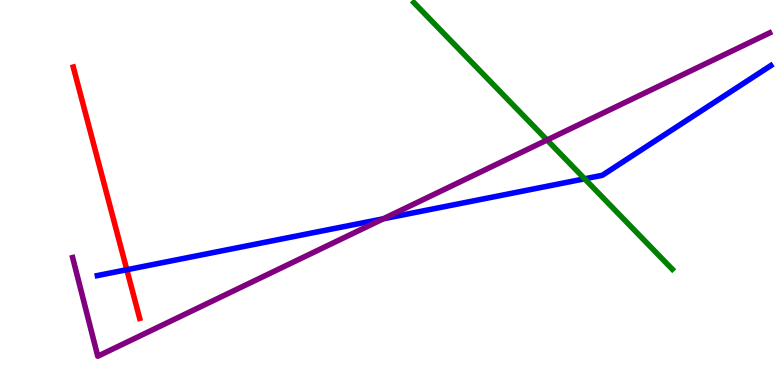[{'lines': ['blue', 'red'], 'intersections': [{'x': 1.64, 'y': 2.99}]}, {'lines': ['green', 'red'], 'intersections': []}, {'lines': ['purple', 'red'], 'intersections': []}, {'lines': ['blue', 'green'], 'intersections': [{'x': 7.54, 'y': 5.36}]}, {'lines': ['blue', 'purple'], 'intersections': [{'x': 4.95, 'y': 4.32}]}, {'lines': ['green', 'purple'], 'intersections': [{'x': 7.06, 'y': 6.36}]}]